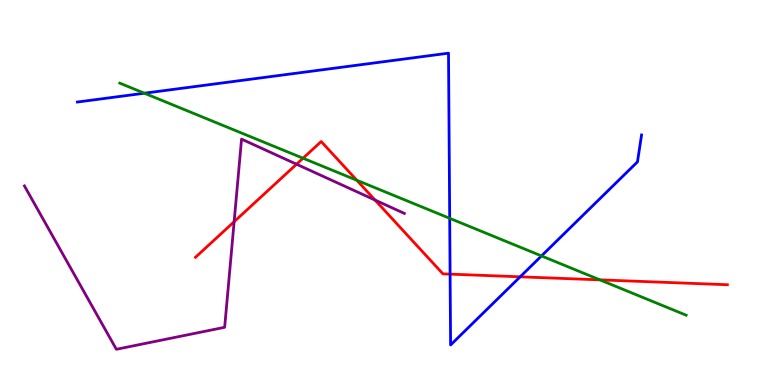[{'lines': ['blue', 'red'], 'intersections': [{'x': 5.81, 'y': 2.88}, {'x': 6.71, 'y': 2.81}]}, {'lines': ['green', 'red'], 'intersections': [{'x': 3.91, 'y': 5.89}, {'x': 4.6, 'y': 5.32}, {'x': 7.74, 'y': 2.73}]}, {'lines': ['purple', 'red'], 'intersections': [{'x': 3.02, 'y': 4.24}, {'x': 3.83, 'y': 5.73}, {'x': 4.84, 'y': 4.8}]}, {'lines': ['blue', 'green'], 'intersections': [{'x': 1.86, 'y': 7.58}, {'x': 5.8, 'y': 4.33}, {'x': 6.99, 'y': 3.35}]}, {'lines': ['blue', 'purple'], 'intersections': []}, {'lines': ['green', 'purple'], 'intersections': []}]